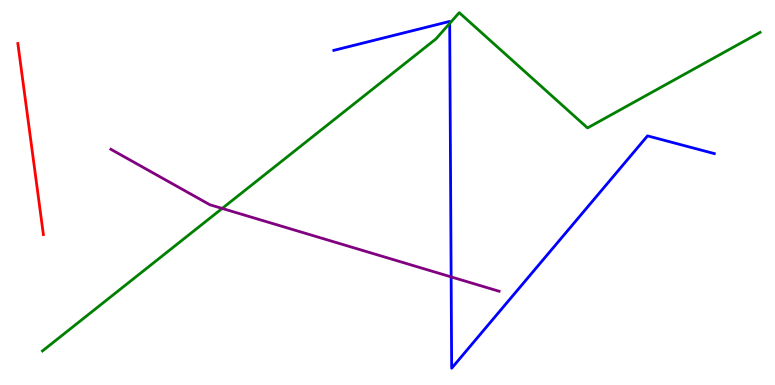[{'lines': ['blue', 'red'], 'intersections': []}, {'lines': ['green', 'red'], 'intersections': []}, {'lines': ['purple', 'red'], 'intersections': []}, {'lines': ['blue', 'green'], 'intersections': [{'x': 5.8, 'y': 9.39}]}, {'lines': ['blue', 'purple'], 'intersections': [{'x': 5.82, 'y': 2.81}]}, {'lines': ['green', 'purple'], 'intersections': [{'x': 2.87, 'y': 4.59}]}]